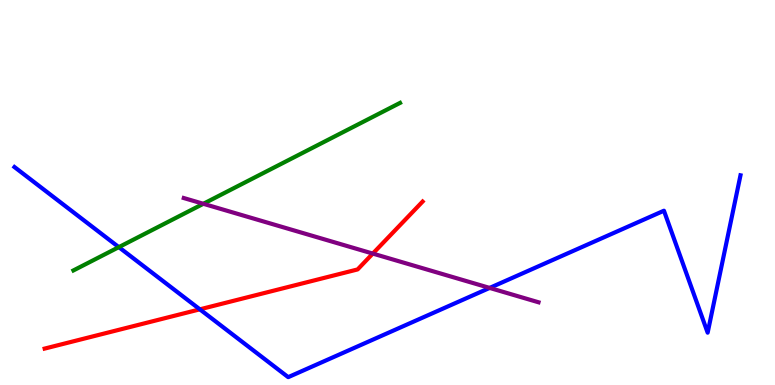[{'lines': ['blue', 'red'], 'intersections': [{'x': 2.58, 'y': 1.97}]}, {'lines': ['green', 'red'], 'intersections': []}, {'lines': ['purple', 'red'], 'intersections': [{'x': 4.81, 'y': 3.41}]}, {'lines': ['blue', 'green'], 'intersections': [{'x': 1.53, 'y': 3.58}]}, {'lines': ['blue', 'purple'], 'intersections': [{'x': 6.32, 'y': 2.52}]}, {'lines': ['green', 'purple'], 'intersections': [{'x': 2.62, 'y': 4.71}]}]